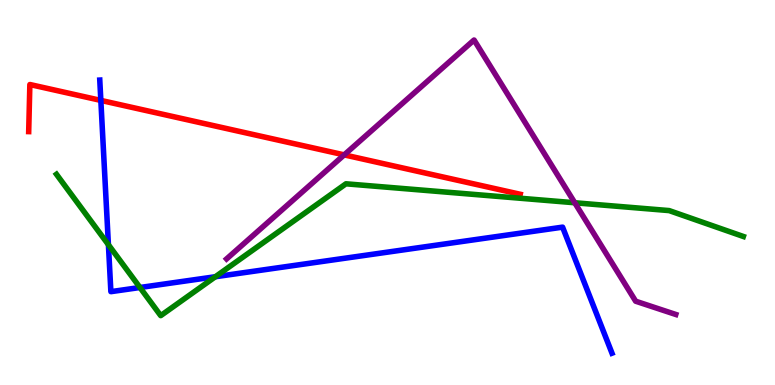[{'lines': ['blue', 'red'], 'intersections': [{'x': 1.3, 'y': 7.39}]}, {'lines': ['green', 'red'], 'intersections': []}, {'lines': ['purple', 'red'], 'intersections': [{'x': 4.44, 'y': 5.98}]}, {'lines': ['blue', 'green'], 'intersections': [{'x': 1.4, 'y': 3.64}, {'x': 1.81, 'y': 2.53}, {'x': 2.78, 'y': 2.81}]}, {'lines': ['blue', 'purple'], 'intersections': []}, {'lines': ['green', 'purple'], 'intersections': [{'x': 7.42, 'y': 4.73}]}]